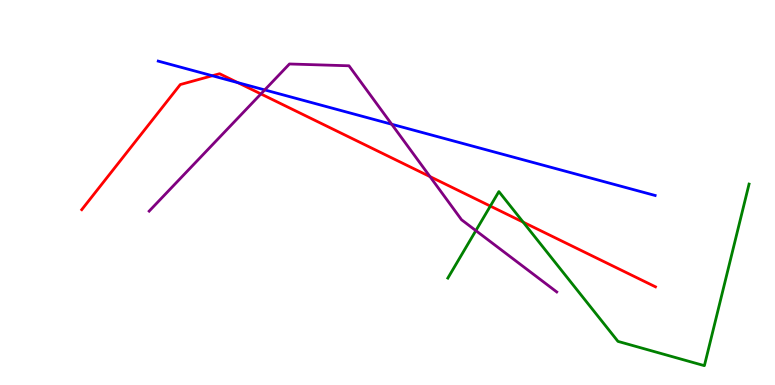[{'lines': ['blue', 'red'], 'intersections': [{'x': 2.74, 'y': 8.03}, {'x': 3.07, 'y': 7.85}]}, {'lines': ['green', 'red'], 'intersections': [{'x': 6.33, 'y': 4.65}, {'x': 6.75, 'y': 4.23}]}, {'lines': ['purple', 'red'], 'intersections': [{'x': 3.37, 'y': 7.56}, {'x': 5.55, 'y': 5.41}]}, {'lines': ['blue', 'green'], 'intersections': []}, {'lines': ['blue', 'purple'], 'intersections': [{'x': 3.42, 'y': 7.66}, {'x': 5.05, 'y': 6.77}]}, {'lines': ['green', 'purple'], 'intersections': [{'x': 6.14, 'y': 4.01}]}]